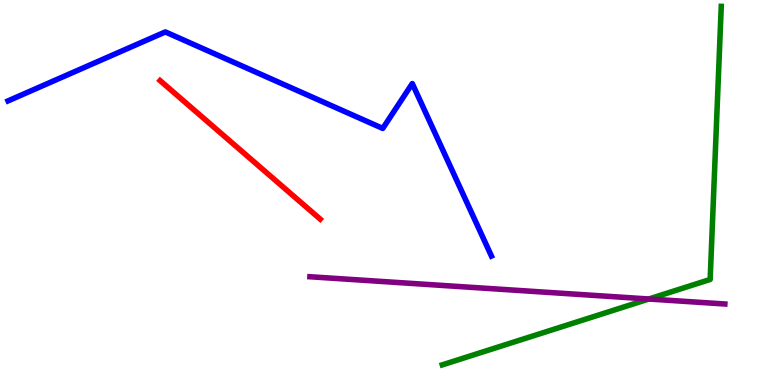[{'lines': ['blue', 'red'], 'intersections': []}, {'lines': ['green', 'red'], 'intersections': []}, {'lines': ['purple', 'red'], 'intersections': []}, {'lines': ['blue', 'green'], 'intersections': []}, {'lines': ['blue', 'purple'], 'intersections': []}, {'lines': ['green', 'purple'], 'intersections': [{'x': 8.37, 'y': 2.23}]}]